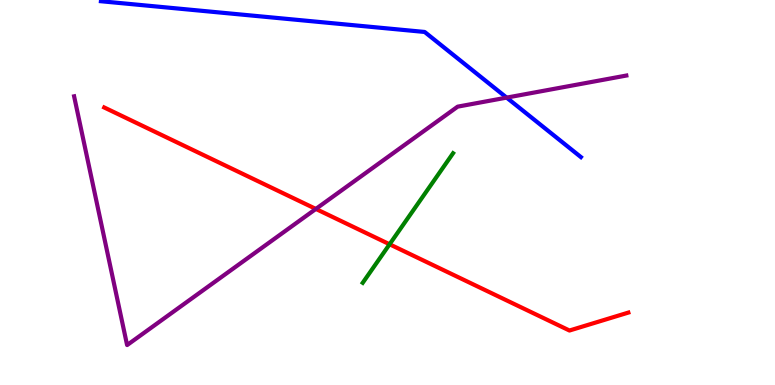[{'lines': ['blue', 'red'], 'intersections': []}, {'lines': ['green', 'red'], 'intersections': [{'x': 5.03, 'y': 3.66}]}, {'lines': ['purple', 'red'], 'intersections': [{'x': 4.08, 'y': 4.57}]}, {'lines': ['blue', 'green'], 'intersections': []}, {'lines': ['blue', 'purple'], 'intersections': [{'x': 6.54, 'y': 7.46}]}, {'lines': ['green', 'purple'], 'intersections': []}]